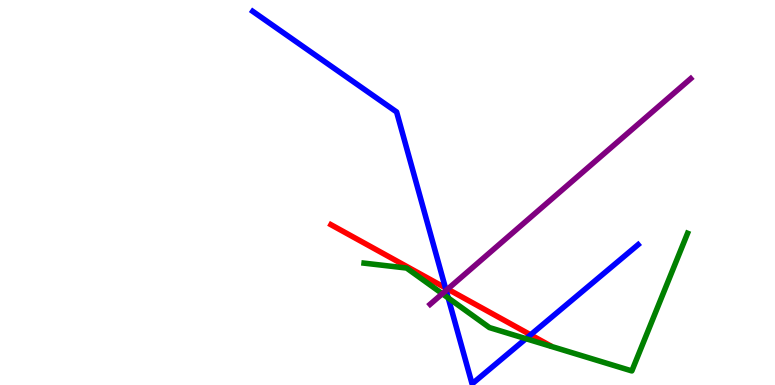[{'lines': ['blue', 'red'], 'intersections': [{'x': 5.75, 'y': 2.52}, {'x': 6.85, 'y': 1.3}]}, {'lines': ['green', 'red'], 'intersections': []}, {'lines': ['purple', 'red'], 'intersections': [{'x': 5.78, 'y': 2.49}]}, {'lines': ['blue', 'green'], 'intersections': [{'x': 5.78, 'y': 2.26}, {'x': 6.79, 'y': 1.2}]}, {'lines': ['blue', 'purple'], 'intersections': [{'x': 5.76, 'y': 2.46}]}, {'lines': ['green', 'purple'], 'intersections': [{'x': 5.71, 'y': 2.37}]}]